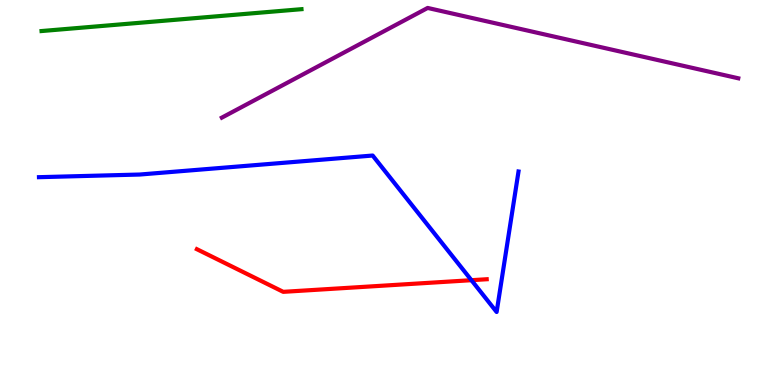[{'lines': ['blue', 'red'], 'intersections': [{'x': 6.08, 'y': 2.72}]}, {'lines': ['green', 'red'], 'intersections': []}, {'lines': ['purple', 'red'], 'intersections': []}, {'lines': ['blue', 'green'], 'intersections': []}, {'lines': ['blue', 'purple'], 'intersections': []}, {'lines': ['green', 'purple'], 'intersections': []}]